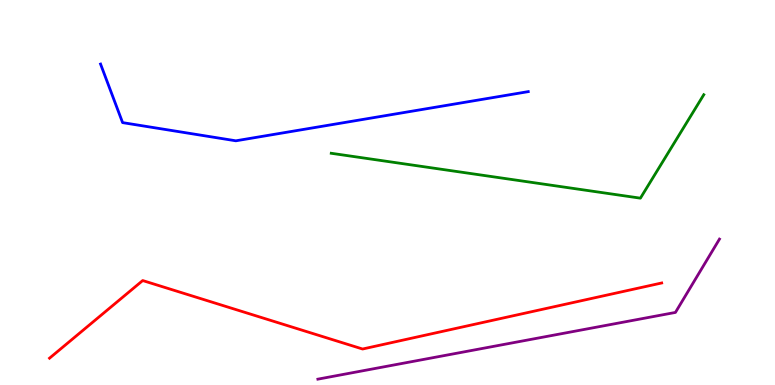[{'lines': ['blue', 'red'], 'intersections': []}, {'lines': ['green', 'red'], 'intersections': []}, {'lines': ['purple', 'red'], 'intersections': []}, {'lines': ['blue', 'green'], 'intersections': []}, {'lines': ['blue', 'purple'], 'intersections': []}, {'lines': ['green', 'purple'], 'intersections': []}]